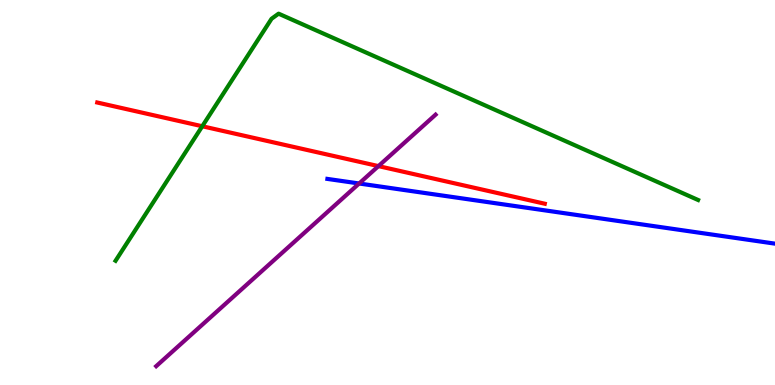[{'lines': ['blue', 'red'], 'intersections': []}, {'lines': ['green', 'red'], 'intersections': [{'x': 2.61, 'y': 6.72}]}, {'lines': ['purple', 'red'], 'intersections': [{'x': 4.88, 'y': 5.69}]}, {'lines': ['blue', 'green'], 'intersections': []}, {'lines': ['blue', 'purple'], 'intersections': [{'x': 4.63, 'y': 5.23}]}, {'lines': ['green', 'purple'], 'intersections': []}]